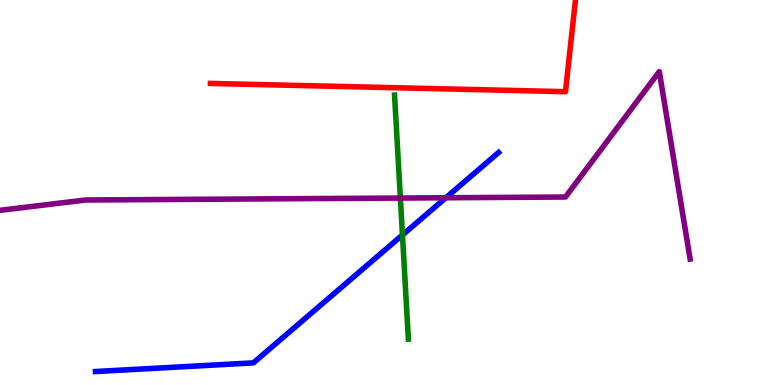[{'lines': ['blue', 'red'], 'intersections': []}, {'lines': ['green', 'red'], 'intersections': []}, {'lines': ['purple', 'red'], 'intersections': []}, {'lines': ['blue', 'green'], 'intersections': [{'x': 5.19, 'y': 3.9}]}, {'lines': ['blue', 'purple'], 'intersections': [{'x': 5.75, 'y': 4.86}]}, {'lines': ['green', 'purple'], 'intersections': [{'x': 5.17, 'y': 4.86}]}]